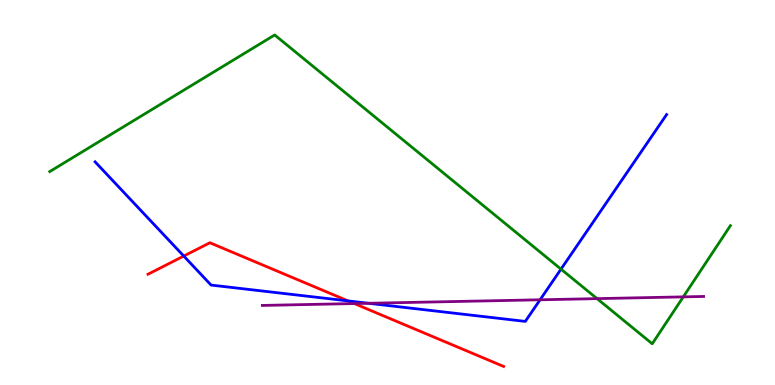[{'lines': ['blue', 'red'], 'intersections': [{'x': 2.37, 'y': 3.35}, {'x': 4.49, 'y': 2.18}]}, {'lines': ['green', 'red'], 'intersections': []}, {'lines': ['purple', 'red'], 'intersections': [{'x': 4.57, 'y': 2.12}]}, {'lines': ['blue', 'green'], 'intersections': [{'x': 7.24, 'y': 3.01}]}, {'lines': ['blue', 'purple'], 'intersections': [{'x': 4.76, 'y': 2.12}, {'x': 6.97, 'y': 2.21}]}, {'lines': ['green', 'purple'], 'intersections': [{'x': 7.7, 'y': 2.24}, {'x': 8.82, 'y': 2.29}]}]